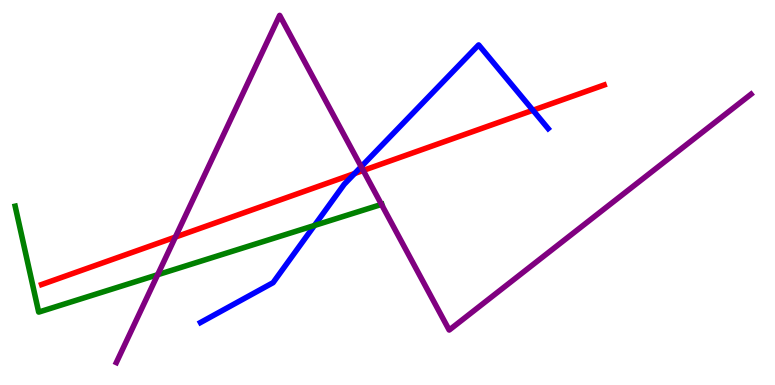[{'lines': ['blue', 'red'], 'intersections': [{'x': 4.58, 'y': 5.49}, {'x': 6.88, 'y': 7.14}]}, {'lines': ['green', 'red'], 'intersections': []}, {'lines': ['purple', 'red'], 'intersections': [{'x': 2.26, 'y': 3.84}, {'x': 4.69, 'y': 5.57}]}, {'lines': ['blue', 'green'], 'intersections': [{'x': 4.06, 'y': 4.14}]}, {'lines': ['blue', 'purple'], 'intersections': [{'x': 4.66, 'y': 5.67}]}, {'lines': ['green', 'purple'], 'intersections': [{'x': 2.03, 'y': 2.86}, {'x': 4.92, 'y': 4.69}]}]